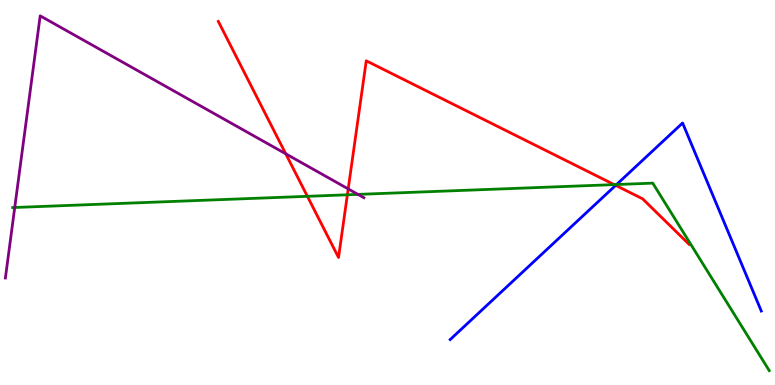[{'lines': ['blue', 'red'], 'intersections': [{'x': 7.94, 'y': 5.19}]}, {'lines': ['green', 'red'], 'intersections': [{'x': 3.97, 'y': 4.9}, {'x': 4.48, 'y': 4.94}, {'x': 7.92, 'y': 5.2}]}, {'lines': ['purple', 'red'], 'intersections': [{'x': 3.69, 'y': 6.0}, {'x': 4.49, 'y': 5.09}]}, {'lines': ['blue', 'green'], 'intersections': [{'x': 7.96, 'y': 5.21}]}, {'lines': ['blue', 'purple'], 'intersections': []}, {'lines': ['green', 'purple'], 'intersections': [{'x': 0.19, 'y': 4.61}, {'x': 4.62, 'y': 4.95}]}]